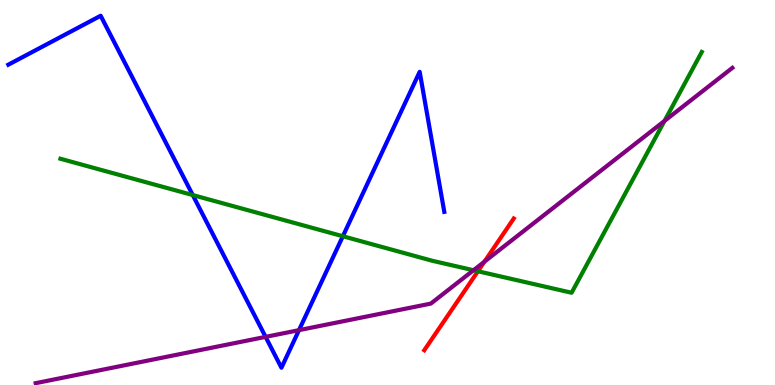[{'lines': ['blue', 'red'], 'intersections': []}, {'lines': ['green', 'red'], 'intersections': [{'x': 6.17, 'y': 2.95}]}, {'lines': ['purple', 'red'], 'intersections': [{'x': 6.25, 'y': 3.2}]}, {'lines': ['blue', 'green'], 'intersections': [{'x': 2.49, 'y': 4.93}, {'x': 4.42, 'y': 3.86}]}, {'lines': ['blue', 'purple'], 'intersections': [{'x': 3.43, 'y': 1.25}, {'x': 3.86, 'y': 1.42}]}, {'lines': ['green', 'purple'], 'intersections': [{'x': 6.11, 'y': 2.98}, {'x': 8.57, 'y': 6.86}]}]